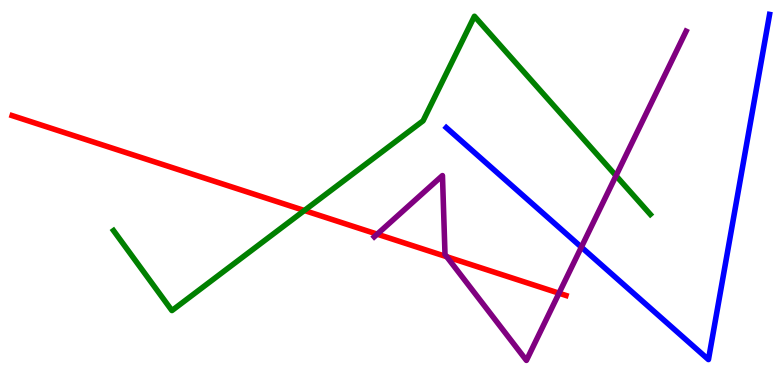[{'lines': ['blue', 'red'], 'intersections': []}, {'lines': ['green', 'red'], 'intersections': [{'x': 3.93, 'y': 4.53}]}, {'lines': ['purple', 'red'], 'intersections': [{'x': 4.87, 'y': 3.92}, {'x': 5.76, 'y': 3.33}, {'x': 7.21, 'y': 2.38}]}, {'lines': ['blue', 'green'], 'intersections': []}, {'lines': ['blue', 'purple'], 'intersections': [{'x': 7.5, 'y': 3.58}]}, {'lines': ['green', 'purple'], 'intersections': [{'x': 7.95, 'y': 5.44}]}]